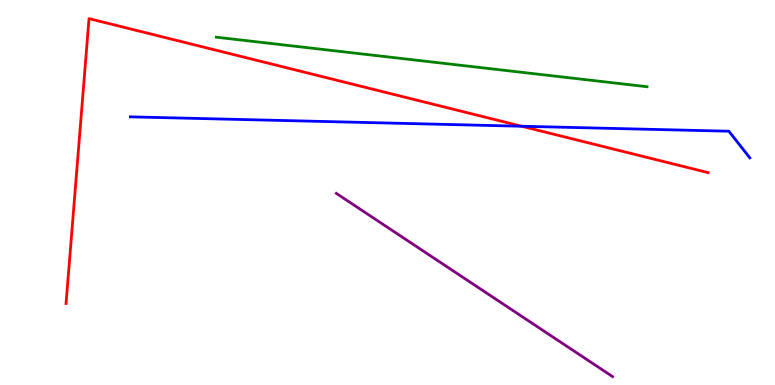[{'lines': ['blue', 'red'], 'intersections': [{'x': 6.73, 'y': 6.72}]}, {'lines': ['green', 'red'], 'intersections': []}, {'lines': ['purple', 'red'], 'intersections': []}, {'lines': ['blue', 'green'], 'intersections': []}, {'lines': ['blue', 'purple'], 'intersections': []}, {'lines': ['green', 'purple'], 'intersections': []}]